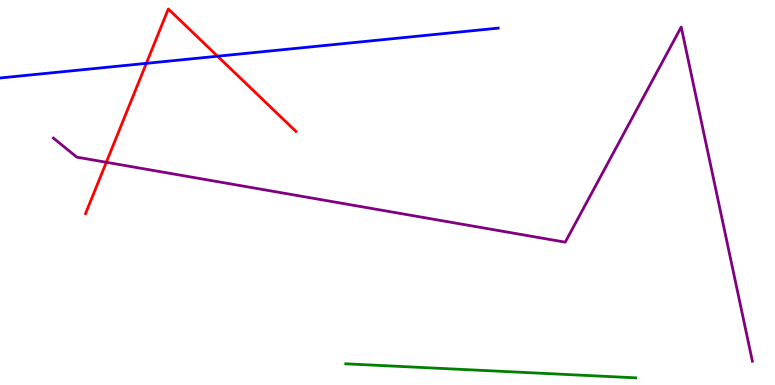[{'lines': ['blue', 'red'], 'intersections': [{'x': 1.89, 'y': 8.35}, {'x': 2.81, 'y': 8.54}]}, {'lines': ['green', 'red'], 'intersections': []}, {'lines': ['purple', 'red'], 'intersections': [{'x': 1.37, 'y': 5.78}]}, {'lines': ['blue', 'green'], 'intersections': []}, {'lines': ['blue', 'purple'], 'intersections': []}, {'lines': ['green', 'purple'], 'intersections': []}]